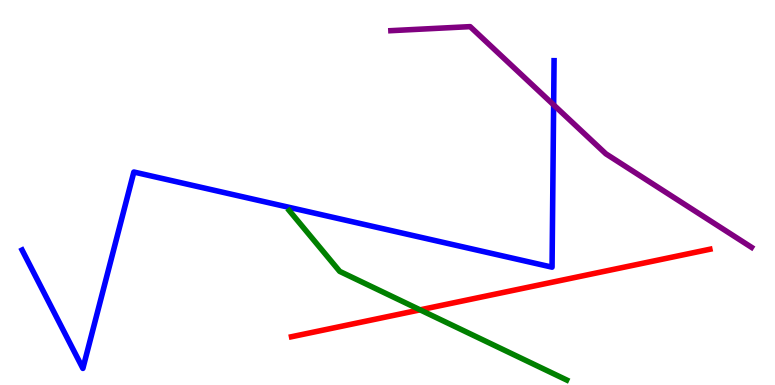[{'lines': ['blue', 'red'], 'intersections': []}, {'lines': ['green', 'red'], 'intersections': [{'x': 5.42, 'y': 1.95}]}, {'lines': ['purple', 'red'], 'intersections': []}, {'lines': ['blue', 'green'], 'intersections': []}, {'lines': ['blue', 'purple'], 'intersections': [{'x': 7.14, 'y': 7.28}]}, {'lines': ['green', 'purple'], 'intersections': []}]